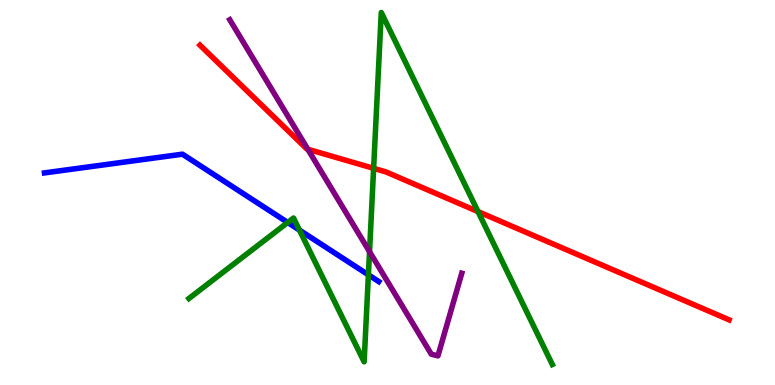[{'lines': ['blue', 'red'], 'intersections': []}, {'lines': ['green', 'red'], 'intersections': [{'x': 4.82, 'y': 5.63}, {'x': 6.17, 'y': 4.5}]}, {'lines': ['purple', 'red'], 'intersections': [{'x': 3.97, 'y': 6.12}]}, {'lines': ['blue', 'green'], 'intersections': [{'x': 3.71, 'y': 4.22}, {'x': 3.86, 'y': 4.02}, {'x': 4.75, 'y': 2.86}]}, {'lines': ['blue', 'purple'], 'intersections': []}, {'lines': ['green', 'purple'], 'intersections': [{'x': 4.77, 'y': 3.46}]}]